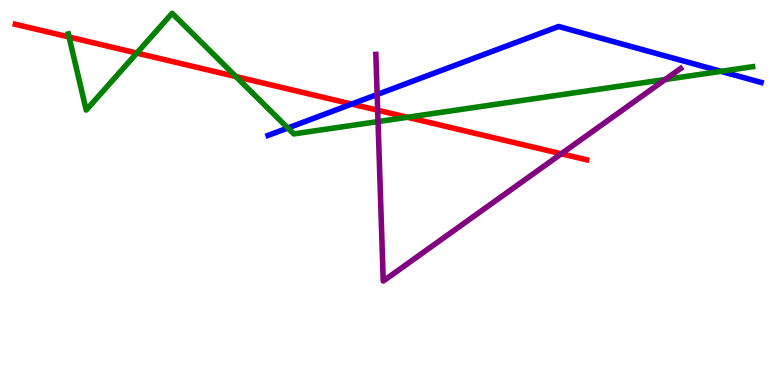[{'lines': ['blue', 'red'], 'intersections': [{'x': 4.54, 'y': 7.3}]}, {'lines': ['green', 'red'], 'intersections': [{'x': 0.891, 'y': 9.04}, {'x': 1.77, 'y': 8.62}, {'x': 3.04, 'y': 8.01}, {'x': 5.26, 'y': 6.95}]}, {'lines': ['purple', 'red'], 'intersections': [{'x': 4.87, 'y': 7.14}, {'x': 7.24, 'y': 6.01}]}, {'lines': ['blue', 'green'], 'intersections': [{'x': 3.71, 'y': 6.68}, {'x': 9.3, 'y': 8.15}]}, {'lines': ['blue', 'purple'], 'intersections': [{'x': 4.87, 'y': 7.55}]}, {'lines': ['green', 'purple'], 'intersections': [{'x': 4.88, 'y': 6.84}, {'x': 8.58, 'y': 7.93}]}]